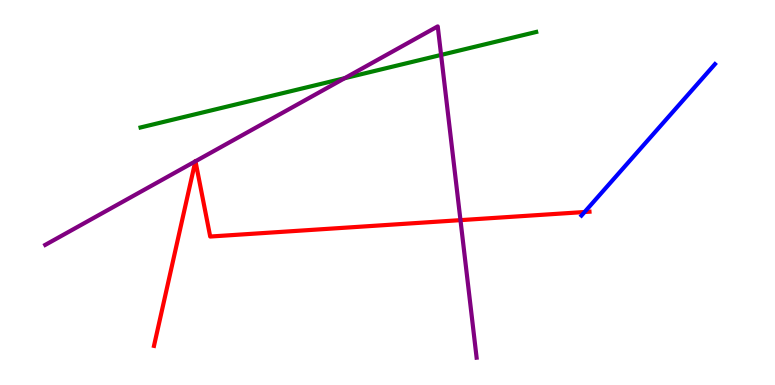[{'lines': ['blue', 'red'], 'intersections': [{'x': 7.54, 'y': 4.49}]}, {'lines': ['green', 'red'], 'intersections': []}, {'lines': ['purple', 'red'], 'intersections': [{'x': 2.52, 'y': 5.81}, {'x': 2.52, 'y': 5.81}, {'x': 5.94, 'y': 4.28}]}, {'lines': ['blue', 'green'], 'intersections': []}, {'lines': ['blue', 'purple'], 'intersections': []}, {'lines': ['green', 'purple'], 'intersections': [{'x': 4.45, 'y': 7.97}, {'x': 5.69, 'y': 8.57}]}]